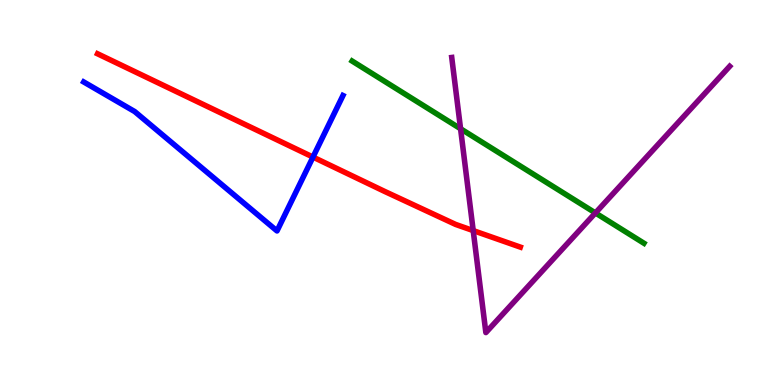[{'lines': ['blue', 'red'], 'intersections': [{'x': 4.04, 'y': 5.92}]}, {'lines': ['green', 'red'], 'intersections': []}, {'lines': ['purple', 'red'], 'intersections': [{'x': 6.11, 'y': 4.01}]}, {'lines': ['blue', 'green'], 'intersections': []}, {'lines': ['blue', 'purple'], 'intersections': []}, {'lines': ['green', 'purple'], 'intersections': [{'x': 5.94, 'y': 6.66}, {'x': 7.68, 'y': 4.47}]}]